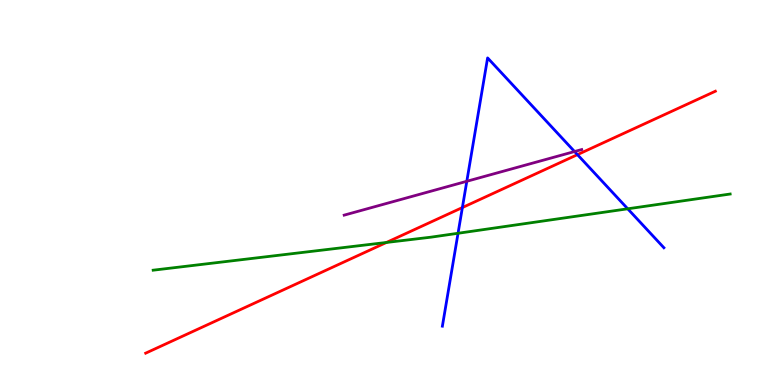[{'lines': ['blue', 'red'], 'intersections': [{'x': 5.97, 'y': 4.61}, {'x': 7.45, 'y': 5.98}]}, {'lines': ['green', 'red'], 'intersections': [{'x': 4.99, 'y': 3.7}]}, {'lines': ['purple', 'red'], 'intersections': []}, {'lines': ['blue', 'green'], 'intersections': [{'x': 5.91, 'y': 3.94}, {'x': 8.1, 'y': 4.58}]}, {'lines': ['blue', 'purple'], 'intersections': [{'x': 6.02, 'y': 5.29}, {'x': 7.41, 'y': 6.06}]}, {'lines': ['green', 'purple'], 'intersections': []}]